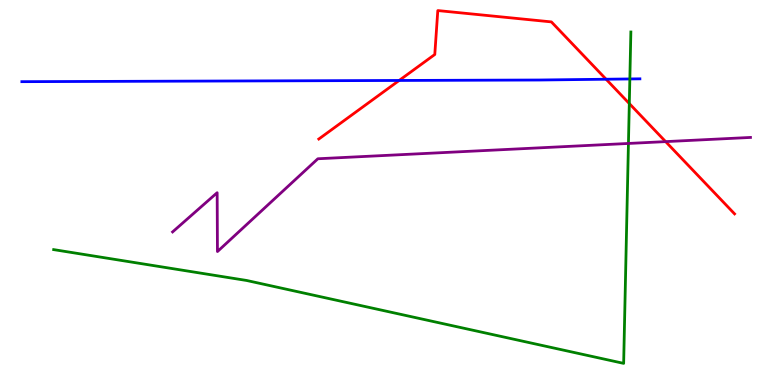[{'lines': ['blue', 'red'], 'intersections': [{'x': 5.15, 'y': 7.91}, {'x': 7.82, 'y': 7.94}]}, {'lines': ['green', 'red'], 'intersections': [{'x': 8.12, 'y': 7.31}]}, {'lines': ['purple', 'red'], 'intersections': [{'x': 8.59, 'y': 6.32}]}, {'lines': ['blue', 'green'], 'intersections': [{'x': 8.13, 'y': 7.95}]}, {'lines': ['blue', 'purple'], 'intersections': []}, {'lines': ['green', 'purple'], 'intersections': [{'x': 8.11, 'y': 6.27}]}]